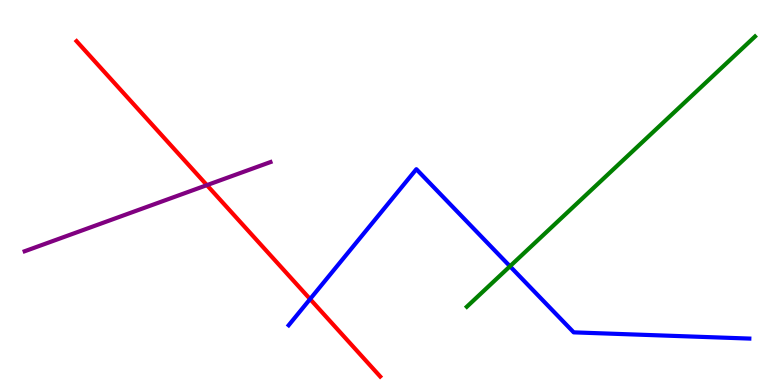[{'lines': ['blue', 'red'], 'intersections': [{'x': 4.0, 'y': 2.23}]}, {'lines': ['green', 'red'], 'intersections': []}, {'lines': ['purple', 'red'], 'intersections': [{'x': 2.67, 'y': 5.19}]}, {'lines': ['blue', 'green'], 'intersections': [{'x': 6.58, 'y': 3.08}]}, {'lines': ['blue', 'purple'], 'intersections': []}, {'lines': ['green', 'purple'], 'intersections': []}]